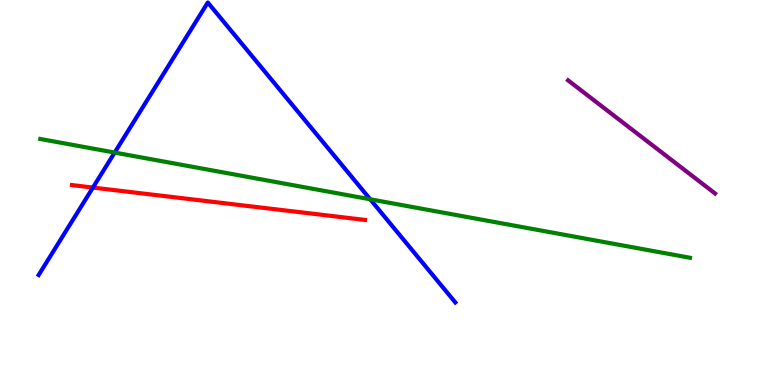[{'lines': ['blue', 'red'], 'intersections': [{'x': 1.2, 'y': 5.13}]}, {'lines': ['green', 'red'], 'intersections': []}, {'lines': ['purple', 'red'], 'intersections': []}, {'lines': ['blue', 'green'], 'intersections': [{'x': 1.48, 'y': 6.04}, {'x': 4.78, 'y': 4.82}]}, {'lines': ['blue', 'purple'], 'intersections': []}, {'lines': ['green', 'purple'], 'intersections': []}]